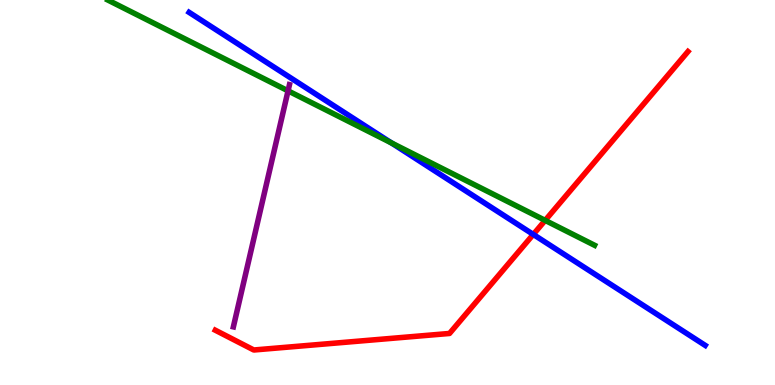[{'lines': ['blue', 'red'], 'intersections': [{'x': 6.88, 'y': 3.91}]}, {'lines': ['green', 'red'], 'intersections': [{'x': 7.03, 'y': 4.28}]}, {'lines': ['purple', 'red'], 'intersections': []}, {'lines': ['blue', 'green'], 'intersections': [{'x': 5.05, 'y': 6.29}]}, {'lines': ['blue', 'purple'], 'intersections': []}, {'lines': ['green', 'purple'], 'intersections': [{'x': 3.72, 'y': 7.64}]}]